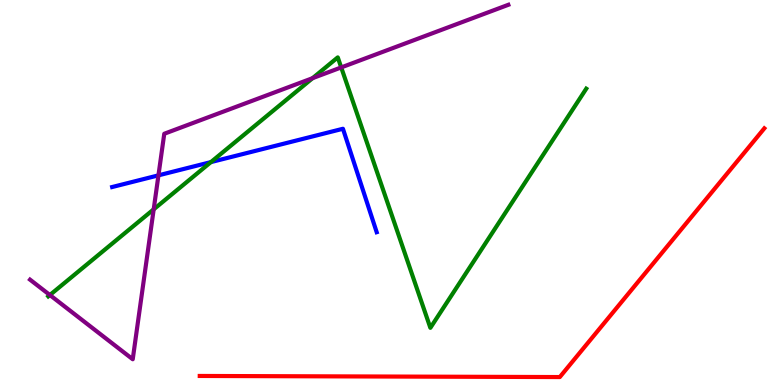[{'lines': ['blue', 'red'], 'intersections': []}, {'lines': ['green', 'red'], 'intersections': []}, {'lines': ['purple', 'red'], 'intersections': []}, {'lines': ['blue', 'green'], 'intersections': [{'x': 2.72, 'y': 5.79}]}, {'lines': ['blue', 'purple'], 'intersections': [{'x': 2.04, 'y': 5.45}]}, {'lines': ['green', 'purple'], 'intersections': [{'x': 0.644, 'y': 2.34}, {'x': 1.98, 'y': 4.56}, {'x': 4.03, 'y': 7.97}, {'x': 4.4, 'y': 8.25}]}]